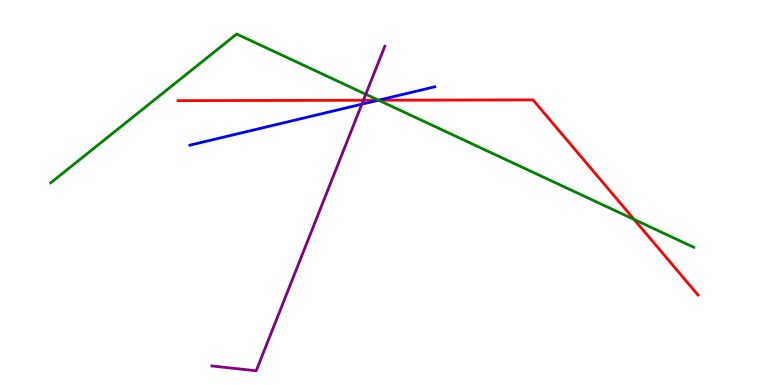[{'lines': ['blue', 'red'], 'intersections': [{'x': 4.88, 'y': 7.4}]}, {'lines': ['green', 'red'], 'intersections': [{'x': 4.88, 'y': 7.4}, {'x': 8.18, 'y': 4.3}]}, {'lines': ['purple', 'red'], 'intersections': [{'x': 4.69, 'y': 7.4}]}, {'lines': ['blue', 'green'], 'intersections': [{'x': 4.88, 'y': 7.4}]}, {'lines': ['blue', 'purple'], 'intersections': [{'x': 4.67, 'y': 7.29}]}, {'lines': ['green', 'purple'], 'intersections': [{'x': 4.72, 'y': 7.55}]}]